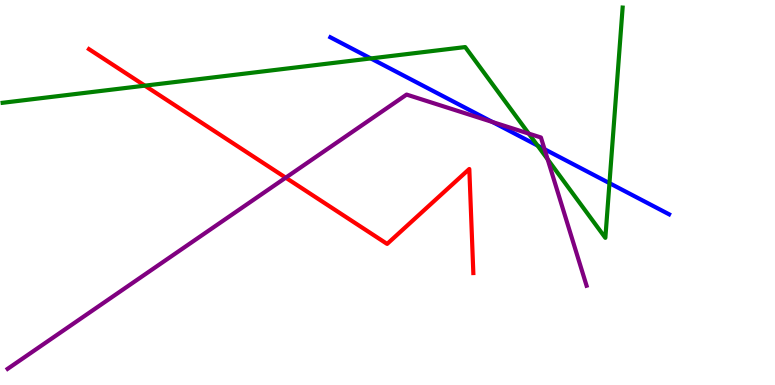[{'lines': ['blue', 'red'], 'intersections': []}, {'lines': ['green', 'red'], 'intersections': [{'x': 1.87, 'y': 7.78}]}, {'lines': ['purple', 'red'], 'intersections': [{'x': 3.69, 'y': 5.39}]}, {'lines': ['blue', 'green'], 'intersections': [{'x': 4.78, 'y': 8.48}, {'x': 6.94, 'y': 6.22}, {'x': 7.86, 'y': 5.24}]}, {'lines': ['blue', 'purple'], 'intersections': [{'x': 6.35, 'y': 6.83}, {'x': 7.03, 'y': 6.12}]}, {'lines': ['green', 'purple'], 'intersections': [{'x': 6.82, 'y': 6.53}, {'x': 7.07, 'y': 5.86}]}]